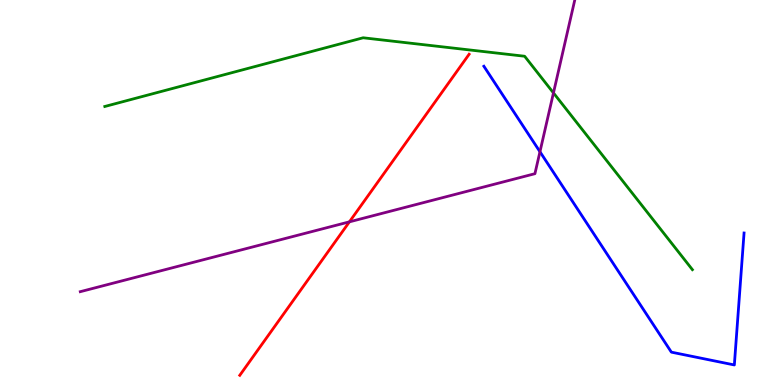[{'lines': ['blue', 'red'], 'intersections': []}, {'lines': ['green', 'red'], 'intersections': []}, {'lines': ['purple', 'red'], 'intersections': [{'x': 4.51, 'y': 4.24}]}, {'lines': ['blue', 'green'], 'intersections': []}, {'lines': ['blue', 'purple'], 'intersections': [{'x': 6.97, 'y': 6.06}]}, {'lines': ['green', 'purple'], 'intersections': [{'x': 7.14, 'y': 7.59}]}]